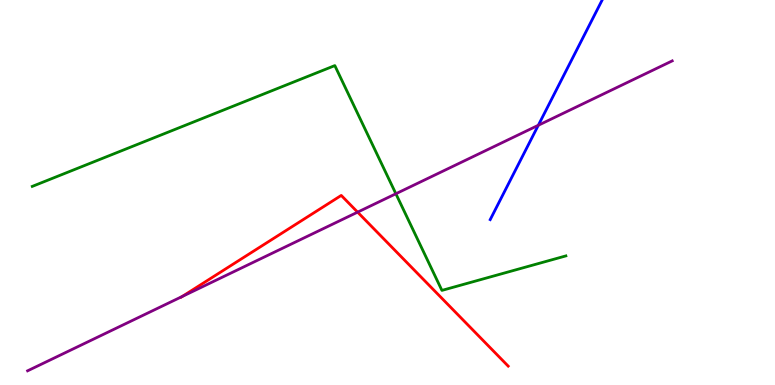[{'lines': ['blue', 'red'], 'intersections': []}, {'lines': ['green', 'red'], 'intersections': []}, {'lines': ['purple', 'red'], 'intersections': [{'x': 2.35, 'y': 2.3}, {'x': 4.61, 'y': 4.49}]}, {'lines': ['blue', 'green'], 'intersections': []}, {'lines': ['blue', 'purple'], 'intersections': [{'x': 6.95, 'y': 6.75}]}, {'lines': ['green', 'purple'], 'intersections': [{'x': 5.11, 'y': 4.97}]}]